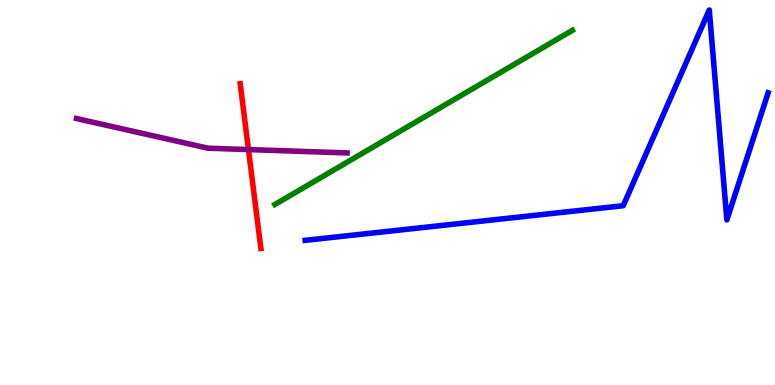[{'lines': ['blue', 'red'], 'intersections': []}, {'lines': ['green', 'red'], 'intersections': []}, {'lines': ['purple', 'red'], 'intersections': [{'x': 3.21, 'y': 6.11}]}, {'lines': ['blue', 'green'], 'intersections': []}, {'lines': ['blue', 'purple'], 'intersections': []}, {'lines': ['green', 'purple'], 'intersections': []}]